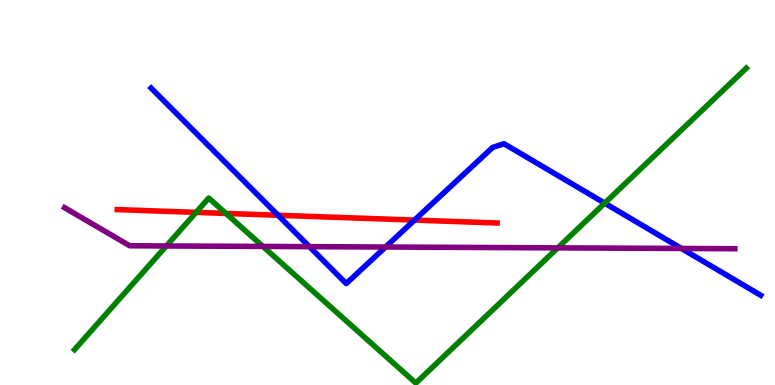[{'lines': ['blue', 'red'], 'intersections': [{'x': 3.59, 'y': 4.41}, {'x': 5.35, 'y': 4.28}]}, {'lines': ['green', 'red'], 'intersections': [{'x': 2.53, 'y': 4.48}, {'x': 2.92, 'y': 4.46}]}, {'lines': ['purple', 'red'], 'intersections': []}, {'lines': ['blue', 'green'], 'intersections': [{'x': 7.8, 'y': 4.72}]}, {'lines': ['blue', 'purple'], 'intersections': [{'x': 3.99, 'y': 3.59}, {'x': 4.97, 'y': 3.58}, {'x': 8.79, 'y': 3.55}]}, {'lines': ['green', 'purple'], 'intersections': [{'x': 2.15, 'y': 3.61}, {'x': 3.39, 'y': 3.6}, {'x': 7.2, 'y': 3.56}]}]